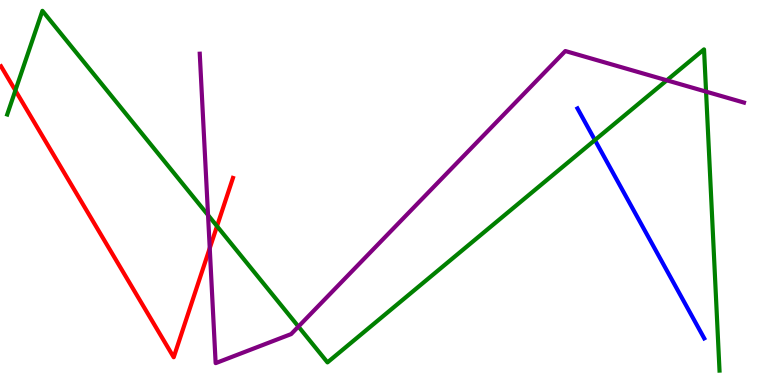[{'lines': ['blue', 'red'], 'intersections': []}, {'lines': ['green', 'red'], 'intersections': [{'x': 0.198, 'y': 7.65}, {'x': 2.8, 'y': 4.13}]}, {'lines': ['purple', 'red'], 'intersections': [{'x': 2.71, 'y': 3.55}]}, {'lines': ['blue', 'green'], 'intersections': [{'x': 7.68, 'y': 6.36}]}, {'lines': ['blue', 'purple'], 'intersections': []}, {'lines': ['green', 'purple'], 'intersections': [{'x': 2.68, 'y': 4.41}, {'x': 3.85, 'y': 1.52}, {'x': 8.6, 'y': 7.91}, {'x': 9.11, 'y': 7.62}]}]